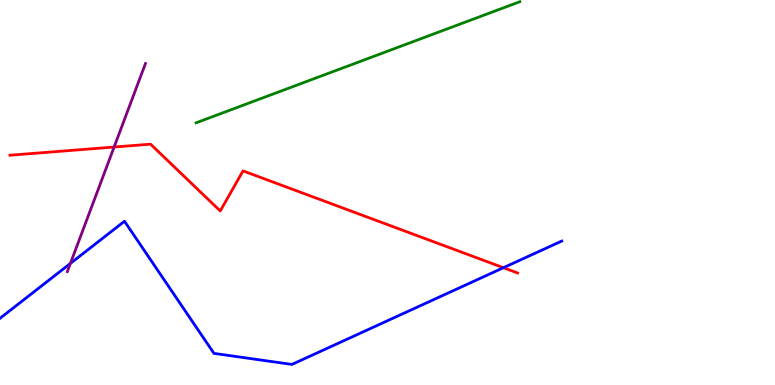[{'lines': ['blue', 'red'], 'intersections': [{'x': 6.5, 'y': 3.05}]}, {'lines': ['green', 'red'], 'intersections': []}, {'lines': ['purple', 'red'], 'intersections': [{'x': 1.47, 'y': 6.18}]}, {'lines': ['blue', 'green'], 'intersections': []}, {'lines': ['blue', 'purple'], 'intersections': [{'x': 0.909, 'y': 3.16}]}, {'lines': ['green', 'purple'], 'intersections': []}]